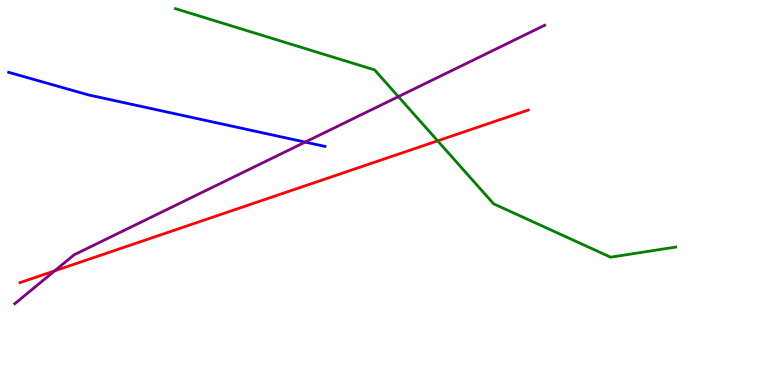[{'lines': ['blue', 'red'], 'intersections': []}, {'lines': ['green', 'red'], 'intersections': [{'x': 5.65, 'y': 6.34}]}, {'lines': ['purple', 'red'], 'intersections': [{'x': 0.706, 'y': 2.97}]}, {'lines': ['blue', 'green'], 'intersections': []}, {'lines': ['blue', 'purple'], 'intersections': [{'x': 3.94, 'y': 6.31}]}, {'lines': ['green', 'purple'], 'intersections': [{'x': 5.14, 'y': 7.49}]}]